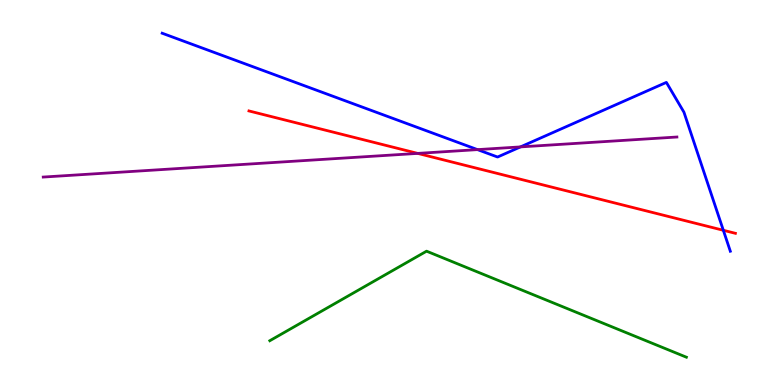[{'lines': ['blue', 'red'], 'intersections': [{'x': 9.33, 'y': 4.02}]}, {'lines': ['green', 'red'], 'intersections': []}, {'lines': ['purple', 'red'], 'intersections': [{'x': 5.39, 'y': 6.02}]}, {'lines': ['blue', 'green'], 'intersections': []}, {'lines': ['blue', 'purple'], 'intersections': [{'x': 6.16, 'y': 6.11}, {'x': 6.72, 'y': 6.18}]}, {'lines': ['green', 'purple'], 'intersections': []}]